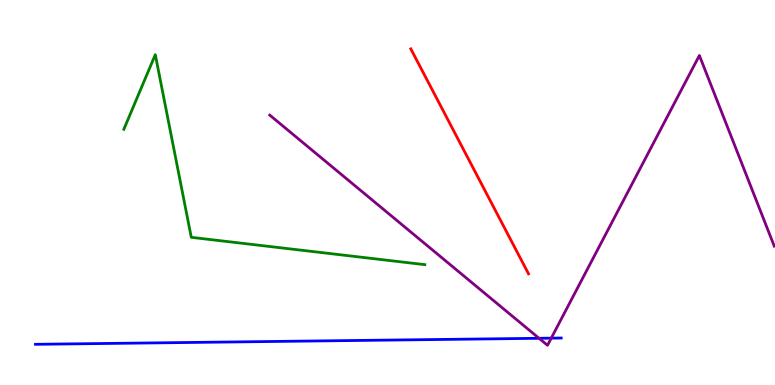[{'lines': ['blue', 'red'], 'intersections': []}, {'lines': ['green', 'red'], 'intersections': []}, {'lines': ['purple', 'red'], 'intersections': []}, {'lines': ['blue', 'green'], 'intersections': []}, {'lines': ['blue', 'purple'], 'intersections': [{'x': 6.96, 'y': 1.21}, {'x': 7.11, 'y': 1.22}]}, {'lines': ['green', 'purple'], 'intersections': []}]